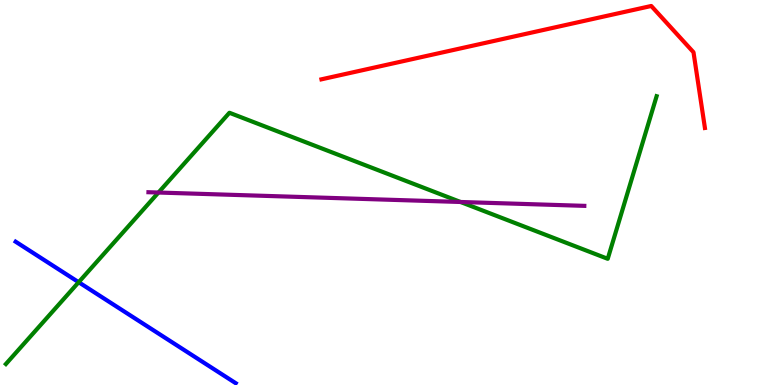[{'lines': ['blue', 'red'], 'intersections': []}, {'lines': ['green', 'red'], 'intersections': []}, {'lines': ['purple', 'red'], 'intersections': []}, {'lines': ['blue', 'green'], 'intersections': [{'x': 1.02, 'y': 2.67}]}, {'lines': ['blue', 'purple'], 'intersections': []}, {'lines': ['green', 'purple'], 'intersections': [{'x': 2.04, 'y': 5.0}, {'x': 5.94, 'y': 4.75}]}]